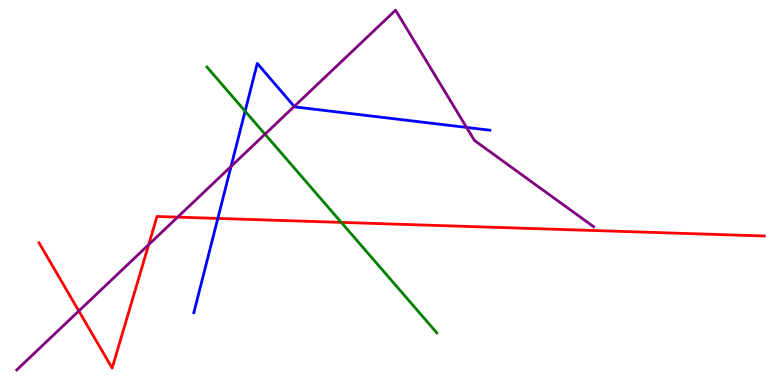[{'lines': ['blue', 'red'], 'intersections': [{'x': 2.81, 'y': 4.33}]}, {'lines': ['green', 'red'], 'intersections': [{'x': 4.4, 'y': 4.22}]}, {'lines': ['purple', 'red'], 'intersections': [{'x': 1.02, 'y': 1.92}, {'x': 1.92, 'y': 3.65}, {'x': 2.29, 'y': 4.36}]}, {'lines': ['blue', 'green'], 'intersections': [{'x': 3.16, 'y': 7.11}]}, {'lines': ['blue', 'purple'], 'intersections': [{'x': 2.98, 'y': 5.68}, {'x': 3.8, 'y': 7.24}, {'x': 6.02, 'y': 6.69}]}, {'lines': ['green', 'purple'], 'intersections': [{'x': 3.42, 'y': 6.51}]}]